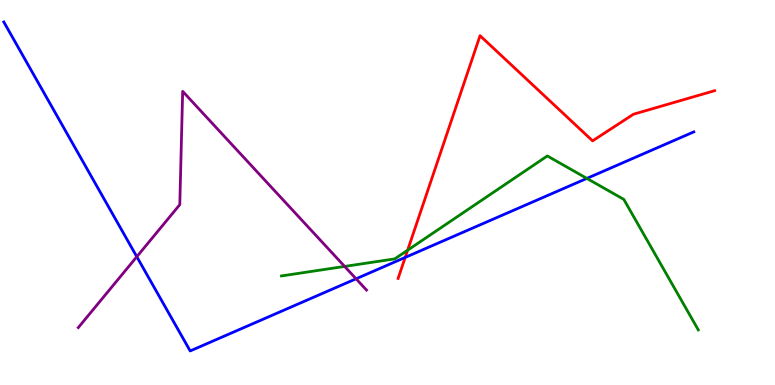[{'lines': ['blue', 'red'], 'intersections': [{'x': 5.23, 'y': 3.31}]}, {'lines': ['green', 'red'], 'intersections': [{'x': 5.26, 'y': 3.5}]}, {'lines': ['purple', 'red'], 'intersections': []}, {'lines': ['blue', 'green'], 'intersections': [{'x': 7.57, 'y': 5.37}]}, {'lines': ['blue', 'purple'], 'intersections': [{'x': 1.77, 'y': 3.33}, {'x': 4.59, 'y': 2.76}]}, {'lines': ['green', 'purple'], 'intersections': [{'x': 4.45, 'y': 3.08}]}]